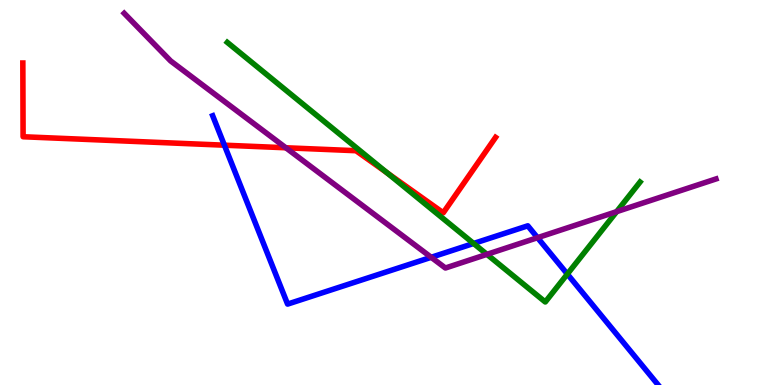[{'lines': ['blue', 'red'], 'intersections': [{'x': 2.9, 'y': 6.23}]}, {'lines': ['green', 'red'], 'intersections': [{'x': 5.0, 'y': 5.51}]}, {'lines': ['purple', 'red'], 'intersections': [{'x': 3.69, 'y': 6.16}]}, {'lines': ['blue', 'green'], 'intersections': [{'x': 6.11, 'y': 3.68}, {'x': 7.32, 'y': 2.88}]}, {'lines': ['blue', 'purple'], 'intersections': [{'x': 5.56, 'y': 3.32}, {'x': 6.94, 'y': 3.83}]}, {'lines': ['green', 'purple'], 'intersections': [{'x': 6.28, 'y': 3.39}, {'x': 7.96, 'y': 4.5}]}]